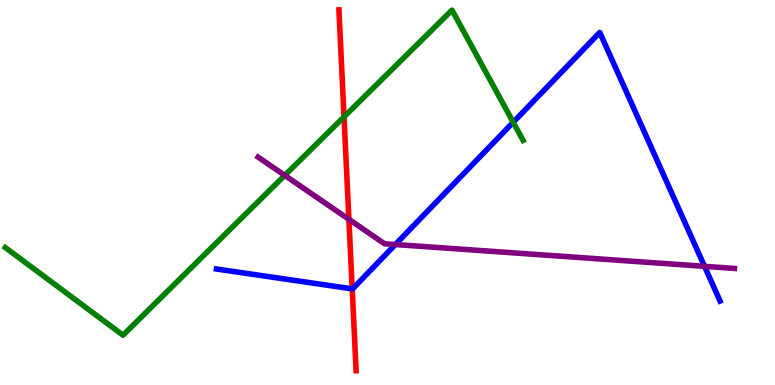[{'lines': ['blue', 'red'], 'intersections': [{'x': 4.54, 'y': 2.5}]}, {'lines': ['green', 'red'], 'intersections': [{'x': 4.44, 'y': 6.97}]}, {'lines': ['purple', 'red'], 'intersections': [{'x': 4.5, 'y': 4.3}]}, {'lines': ['blue', 'green'], 'intersections': [{'x': 6.62, 'y': 6.82}]}, {'lines': ['blue', 'purple'], 'intersections': [{'x': 5.1, 'y': 3.65}, {'x': 9.09, 'y': 3.08}]}, {'lines': ['green', 'purple'], 'intersections': [{'x': 3.67, 'y': 5.44}]}]